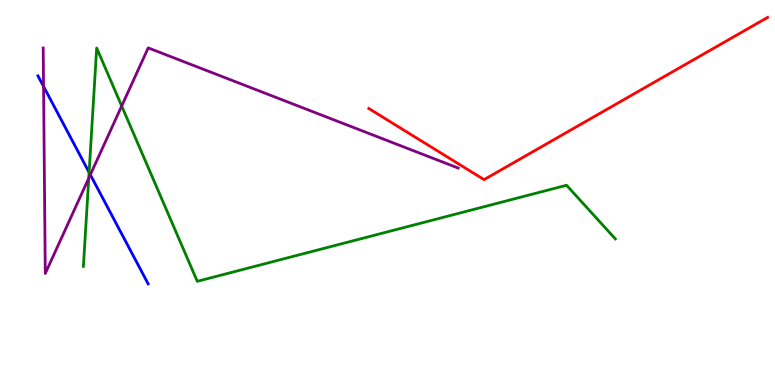[{'lines': ['blue', 'red'], 'intersections': []}, {'lines': ['green', 'red'], 'intersections': []}, {'lines': ['purple', 'red'], 'intersections': []}, {'lines': ['blue', 'green'], 'intersections': [{'x': 1.15, 'y': 5.52}]}, {'lines': ['blue', 'purple'], 'intersections': [{'x': 0.562, 'y': 7.76}, {'x': 1.17, 'y': 5.46}]}, {'lines': ['green', 'purple'], 'intersections': [{'x': 1.15, 'y': 5.37}, {'x': 1.57, 'y': 7.25}]}]